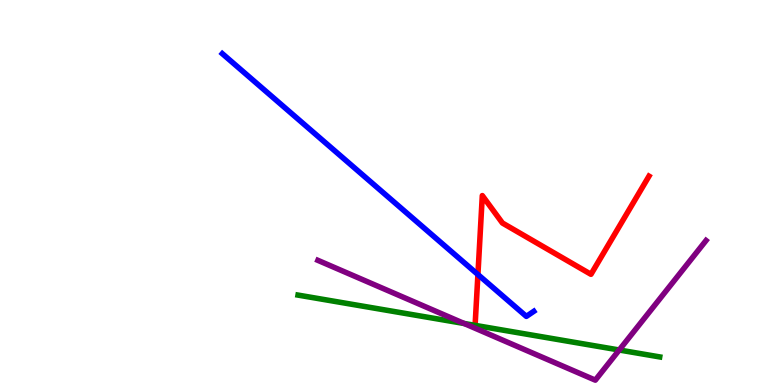[{'lines': ['blue', 'red'], 'intersections': [{'x': 6.17, 'y': 2.87}]}, {'lines': ['green', 'red'], 'intersections': []}, {'lines': ['purple', 'red'], 'intersections': []}, {'lines': ['blue', 'green'], 'intersections': []}, {'lines': ['blue', 'purple'], 'intersections': []}, {'lines': ['green', 'purple'], 'intersections': [{'x': 5.99, 'y': 1.6}, {'x': 7.99, 'y': 0.909}]}]